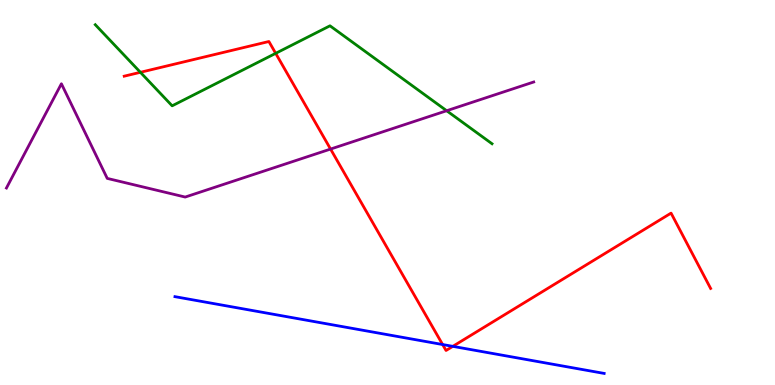[{'lines': ['blue', 'red'], 'intersections': [{'x': 5.71, 'y': 1.05}, {'x': 5.84, 'y': 1.0}]}, {'lines': ['green', 'red'], 'intersections': [{'x': 1.81, 'y': 8.12}, {'x': 3.56, 'y': 8.61}]}, {'lines': ['purple', 'red'], 'intersections': [{'x': 4.27, 'y': 6.13}]}, {'lines': ['blue', 'green'], 'intersections': []}, {'lines': ['blue', 'purple'], 'intersections': []}, {'lines': ['green', 'purple'], 'intersections': [{'x': 5.76, 'y': 7.12}]}]